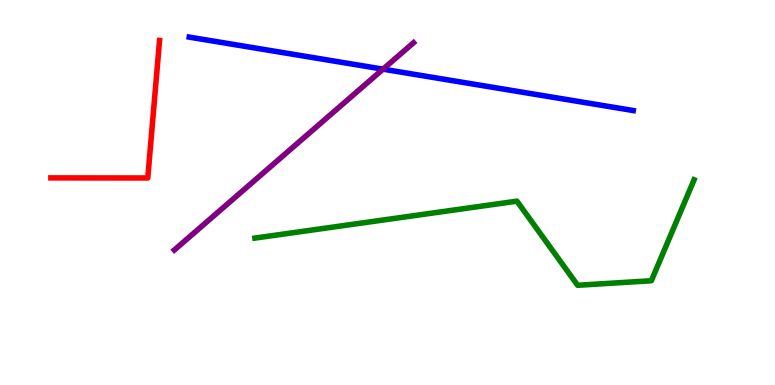[{'lines': ['blue', 'red'], 'intersections': []}, {'lines': ['green', 'red'], 'intersections': []}, {'lines': ['purple', 'red'], 'intersections': []}, {'lines': ['blue', 'green'], 'intersections': []}, {'lines': ['blue', 'purple'], 'intersections': [{'x': 4.94, 'y': 8.2}]}, {'lines': ['green', 'purple'], 'intersections': []}]